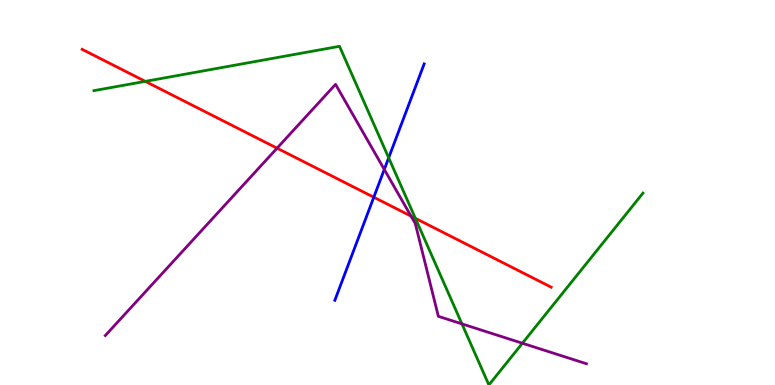[{'lines': ['blue', 'red'], 'intersections': [{'x': 4.82, 'y': 4.88}]}, {'lines': ['green', 'red'], 'intersections': [{'x': 1.87, 'y': 7.89}, {'x': 5.36, 'y': 4.33}]}, {'lines': ['purple', 'red'], 'intersections': [{'x': 3.57, 'y': 6.15}, {'x': 5.3, 'y': 4.39}]}, {'lines': ['blue', 'green'], 'intersections': [{'x': 5.02, 'y': 5.9}]}, {'lines': ['blue', 'purple'], 'intersections': [{'x': 4.96, 'y': 5.6}]}, {'lines': ['green', 'purple'], 'intersections': [{'x': 5.96, 'y': 1.59}, {'x': 6.74, 'y': 1.08}]}]